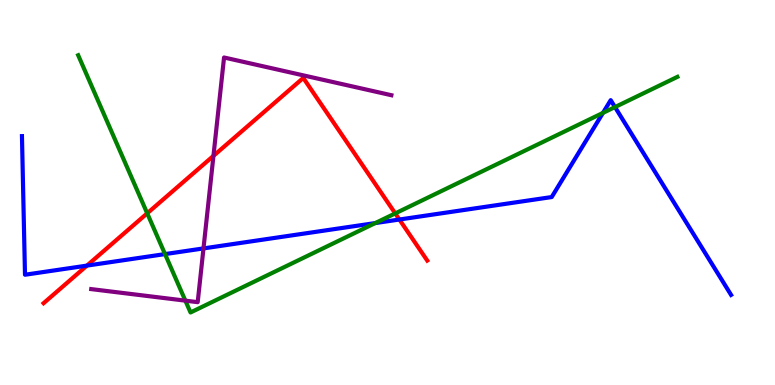[{'lines': ['blue', 'red'], 'intersections': [{'x': 1.12, 'y': 3.1}, {'x': 5.15, 'y': 4.3}]}, {'lines': ['green', 'red'], 'intersections': [{'x': 1.9, 'y': 4.46}, {'x': 5.1, 'y': 4.46}]}, {'lines': ['purple', 'red'], 'intersections': [{'x': 2.75, 'y': 5.95}]}, {'lines': ['blue', 'green'], 'intersections': [{'x': 2.13, 'y': 3.4}, {'x': 4.84, 'y': 4.21}, {'x': 7.78, 'y': 7.07}, {'x': 7.94, 'y': 7.22}]}, {'lines': ['blue', 'purple'], 'intersections': [{'x': 2.63, 'y': 3.55}]}, {'lines': ['green', 'purple'], 'intersections': [{'x': 2.39, 'y': 2.19}]}]